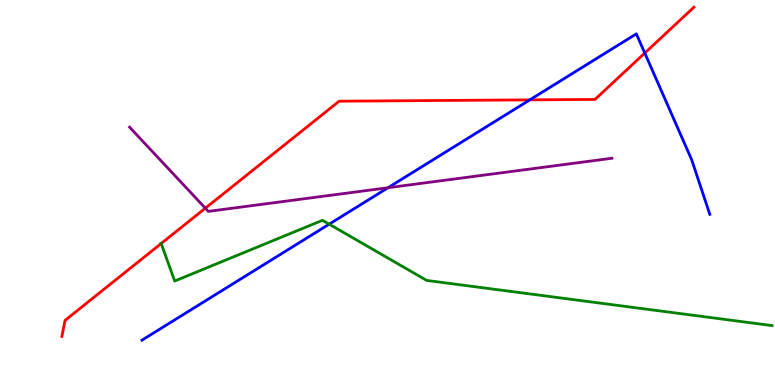[{'lines': ['blue', 'red'], 'intersections': [{'x': 6.84, 'y': 7.41}, {'x': 8.32, 'y': 8.62}]}, {'lines': ['green', 'red'], 'intersections': [{'x': 2.08, 'y': 3.67}]}, {'lines': ['purple', 'red'], 'intersections': [{'x': 2.65, 'y': 4.59}]}, {'lines': ['blue', 'green'], 'intersections': [{'x': 4.25, 'y': 4.18}]}, {'lines': ['blue', 'purple'], 'intersections': [{'x': 5.01, 'y': 5.12}]}, {'lines': ['green', 'purple'], 'intersections': []}]